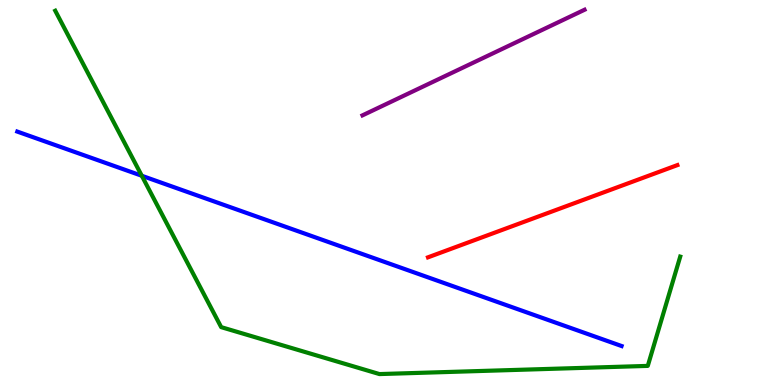[{'lines': ['blue', 'red'], 'intersections': []}, {'lines': ['green', 'red'], 'intersections': []}, {'lines': ['purple', 'red'], 'intersections': []}, {'lines': ['blue', 'green'], 'intersections': [{'x': 1.83, 'y': 5.43}]}, {'lines': ['blue', 'purple'], 'intersections': []}, {'lines': ['green', 'purple'], 'intersections': []}]